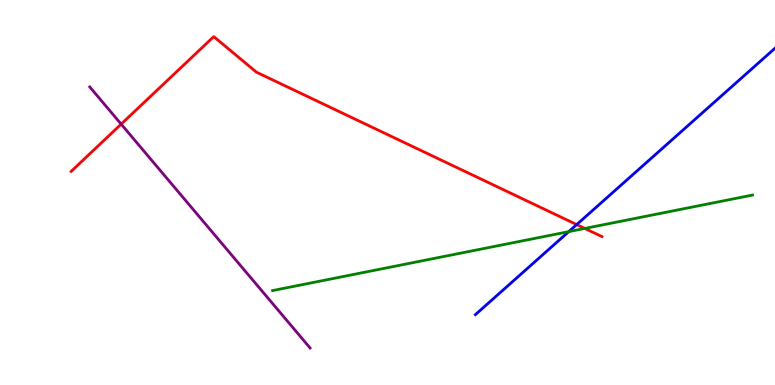[{'lines': ['blue', 'red'], 'intersections': [{'x': 7.44, 'y': 4.17}]}, {'lines': ['green', 'red'], 'intersections': [{'x': 7.55, 'y': 4.07}]}, {'lines': ['purple', 'red'], 'intersections': [{'x': 1.56, 'y': 6.78}]}, {'lines': ['blue', 'green'], 'intersections': [{'x': 7.34, 'y': 3.98}]}, {'lines': ['blue', 'purple'], 'intersections': []}, {'lines': ['green', 'purple'], 'intersections': []}]